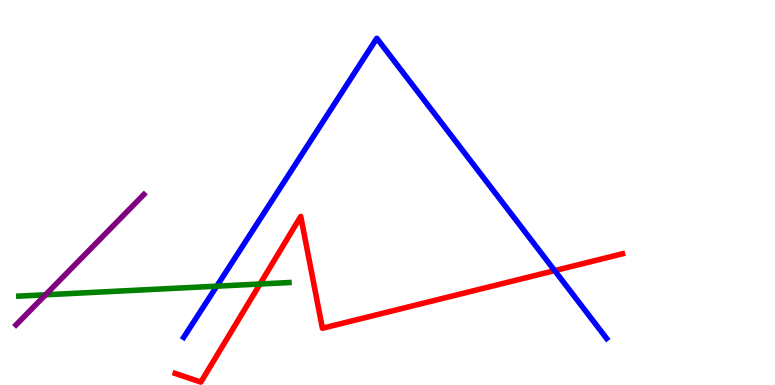[{'lines': ['blue', 'red'], 'intersections': [{'x': 7.16, 'y': 2.97}]}, {'lines': ['green', 'red'], 'intersections': [{'x': 3.35, 'y': 2.62}]}, {'lines': ['purple', 'red'], 'intersections': []}, {'lines': ['blue', 'green'], 'intersections': [{'x': 2.8, 'y': 2.57}]}, {'lines': ['blue', 'purple'], 'intersections': []}, {'lines': ['green', 'purple'], 'intersections': [{'x': 0.588, 'y': 2.34}]}]